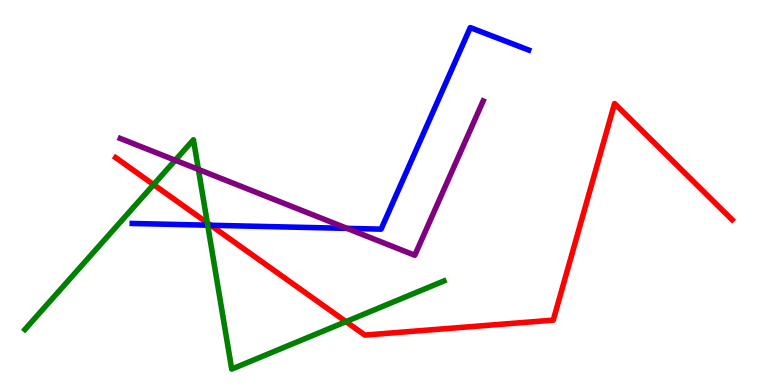[{'lines': ['blue', 'red'], 'intersections': [{'x': 2.72, 'y': 4.15}]}, {'lines': ['green', 'red'], 'intersections': [{'x': 1.98, 'y': 5.2}, {'x': 2.68, 'y': 4.21}, {'x': 4.46, 'y': 1.65}]}, {'lines': ['purple', 'red'], 'intersections': []}, {'lines': ['blue', 'green'], 'intersections': [{'x': 2.68, 'y': 4.15}]}, {'lines': ['blue', 'purple'], 'intersections': [{'x': 4.48, 'y': 4.07}]}, {'lines': ['green', 'purple'], 'intersections': [{'x': 2.26, 'y': 5.84}, {'x': 2.56, 'y': 5.6}]}]